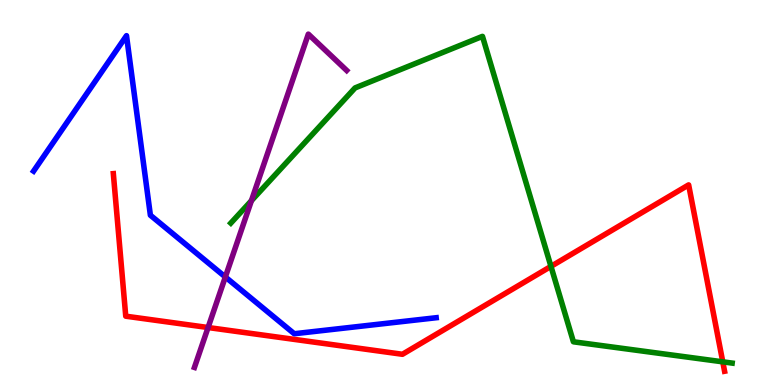[{'lines': ['blue', 'red'], 'intersections': []}, {'lines': ['green', 'red'], 'intersections': [{'x': 7.11, 'y': 3.08}, {'x': 9.33, 'y': 0.602}]}, {'lines': ['purple', 'red'], 'intersections': [{'x': 2.68, 'y': 1.49}]}, {'lines': ['blue', 'green'], 'intersections': []}, {'lines': ['blue', 'purple'], 'intersections': [{'x': 2.91, 'y': 2.81}]}, {'lines': ['green', 'purple'], 'intersections': [{'x': 3.24, 'y': 4.79}]}]